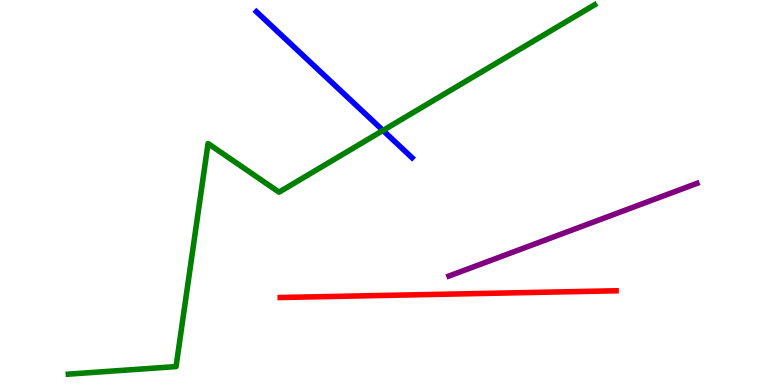[{'lines': ['blue', 'red'], 'intersections': []}, {'lines': ['green', 'red'], 'intersections': []}, {'lines': ['purple', 'red'], 'intersections': []}, {'lines': ['blue', 'green'], 'intersections': [{'x': 4.94, 'y': 6.61}]}, {'lines': ['blue', 'purple'], 'intersections': []}, {'lines': ['green', 'purple'], 'intersections': []}]